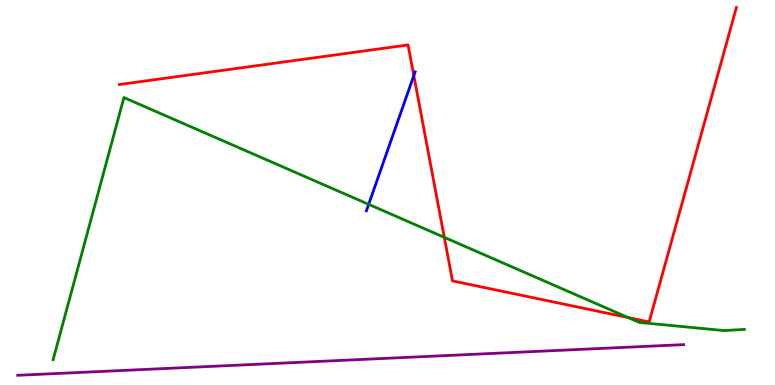[{'lines': ['blue', 'red'], 'intersections': [{'x': 5.34, 'y': 8.04}]}, {'lines': ['green', 'red'], 'intersections': [{'x': 5.73, 'y': 3.83}, {'x': 8.1, 'y': 1.75}]}, {'lines': ['purple', 'red'], 'intersections': []}, {'lines': ['blue', 'green'], 'intersections': [{'x': 4.76, 'y': 4.69}]}, {'lines': ['blue', 'purple'], 'intersections': []}, {'lines': ['green', 'purple'], 'intersections': []}]